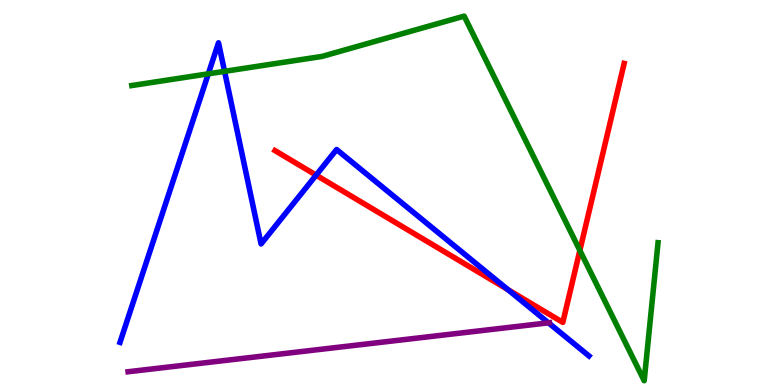[{'lines': ['blue', 'red'], 'intersections': [{'x': 4.08, 'y': 5.45}, {'x': 6.55, 'y': 2.48}]}, {'lines': ['green', 'red'], 'intersections': [{'x': 7.48, 'y': 3.5}]}, {'lines': ['purple', 'red'], 'intersections': []}, {'lines': ['blue', 'green'], 'intersections': [{'x': 2.69, 'y': 8.08}, {'x': 2.9, 'y': 8.15}]}, {'lines': ['blue', 'purple'], 'intersections': [{'x': 7.08, 'y': 1.62}]}, {'lines': ['green', 'purple'], 'intersections': []}]